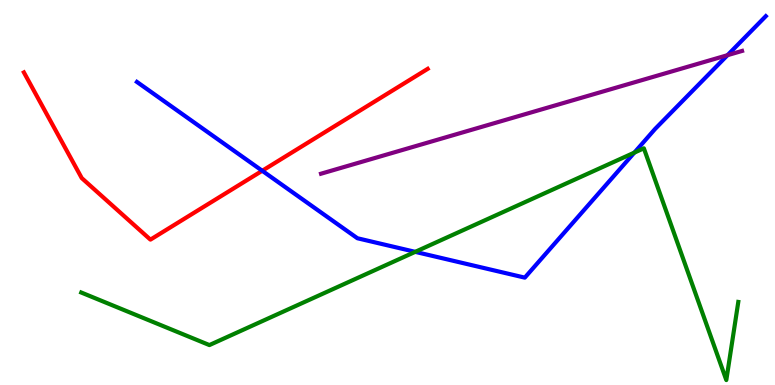[{'lines': ['blue', 'red'], 'intersections': [{'x': 3.38, 'y': 5.56}]}, {'lines': ['green', 'red'], 'intersections': []}, {'lines': ['purple', 'red'], 'intersections': []}, {'lines': ['blue', 'green'], 'intersections': [{'x': 5.36, 'y': 3.46}, {'x': 8.19, 'y': 6.04}]}, {'lines': ['blue', 'purple'], 'intersections': [{'x': 9.39, 'y': 8.57}]}, {'lines': ['green', 'purple'], 'intersections': []}]